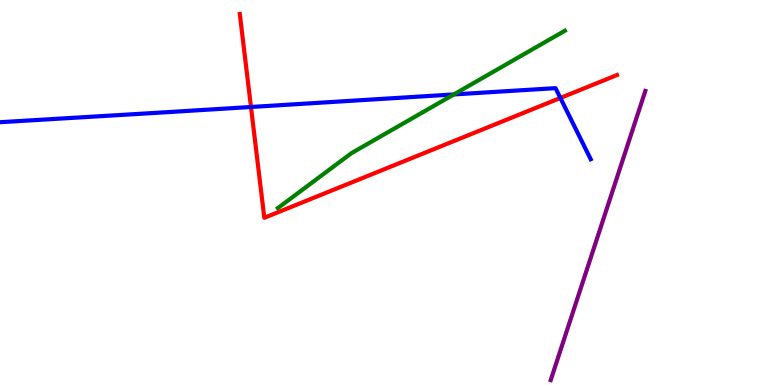[{'lines': ['blue', 'red'], 'intersections': [{'x': 3.24, 'y': 7.22}, {'x': 7.23, 'y': 7.46}]}, {'lines': ['green', 'red'], 'intersections': []}, {'lines': ['purple', 'red'], 'intersections': []}, {'lines': ['blue', 'green'], 'intersections': [{'x': 5.86, 'y': 7.55}]}, {'lines': ['blue', 'purple'], 'intersections': []}, {'lines': ['green', 'purple'], 'intersections': []}]